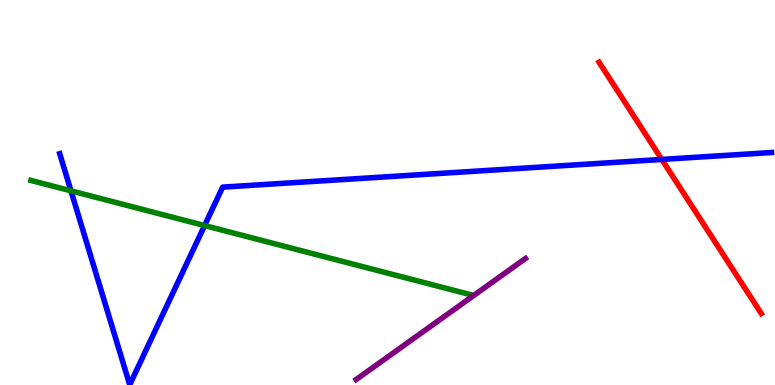[{'lines': ['blue', 'red'], 'intersections': [{'x': 8.54, 'y': 5.86}]}, {'lines': ['green', 'red'], 'intersections': []}, {'lines': ['purple', 'red'], 'intersections': []}, {'lines': ['blue', 'green'], 'intersections': [{'x': 0.916, 'y': 5.04}, {'x': 2.64, 'y': 4.14}]}, {'lines': ['blue', 'purple'], 'intersections': []}, {'lines': ['green', 'purple'], 'intersections': []}]